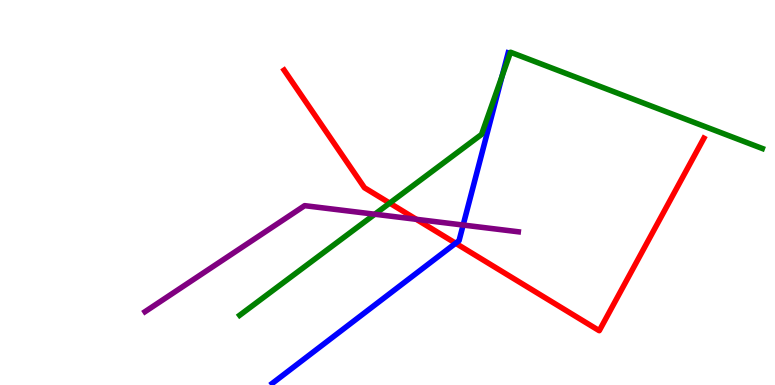[{'lines': ['blue', 'red'], 'intersections': [{'x': 5.88, 'y': 3.68}]}, {'lines': ['green', 'red'], 'intersections': [{'x': 5.03, 'y': 4.72}]}, {'lines': ['purple', 'red'], 'intersections': [{'x': 5.37, 'y': 4.3}]}, {'lines': ['blue', 'green'], 'intersections': [{'x': 6.48, 'y': 8.02}]}, {'lines': ['blue', 'purple'], 'intersections': [{'x': 5.98, 'y': 4.15}]}, {'lines': ['green', 'purple'], 'intersections': [{'x': 4.84, 'y': 4.44}]}]